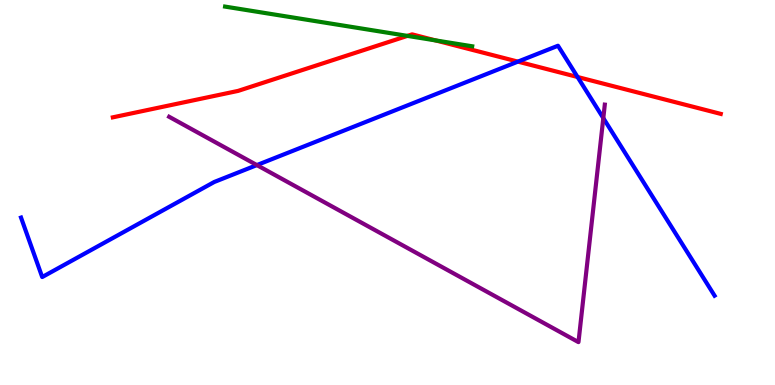[{'lines': ['blue', 'red'], 'intersections': [{'x': 6.68, 'y': 8.4}, {'x': 7.45, 'y': 8.0}]}, {'lines': ['green', 'red'], 'intersections': [{'x': 5.26, 'y': 9.07}, {'x': 5.62, 'y': 8.95}]}, {'lines': ['purple', 'red'], 'intersections': []}, {'lines': ['blue', 'green'], 'intersections': []}, {'lines': ['blue', 'purple'], 'intersections': [{'x': 3.31, 'y': 5.71}, {'x': 7.78, 'y': 6.93}]}, {'lines': ['green', 'purple'], 'intersections': []}]